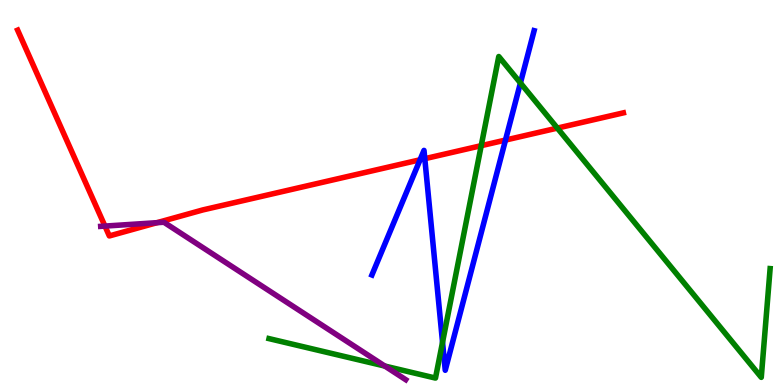[{'lines': ['blue', 'red'], 'intersections': [{'x': 5.42, 'y': 5.85}, {'x': 5.48, 'y': 5.88}, {'x': 6.52, 'y': 6.36}]}, {'lines': ['green', 'red'], 'intersections': [{'x': 6.21, 'y': 6.22}, {'x': 7.19, 'y': 6.67}]}, {'lines': ['purple', 'red'], 'intersections': [{'x': 1.35, 'y': 4.13}, {'x': 2.03, 'y': 4.22}]}, {'lines': ['blue', 'green'], 'intersections': [{'x': 5.71, 'y': 1.11}, {'x': 6.72, 'y': 7.84}]}, {'lines': ['blue', 'purple'], 'intersections': []}, {'lines': ['green', 'purple'], 'intersections': [{'x': 4.97, 'y': 0.492}]}]